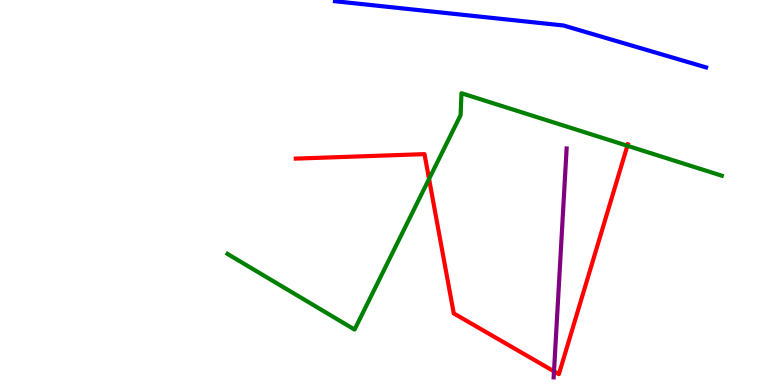[{'lines': ['blue', 'red'], 'intersections': []}, {'lines': ['green', 'red'], 'intersections': [{'x': 5.54, 'y': 5.35}, {'x': 8.1, 'y': 6.21}]}, {'lines': ['purple', 'red'], 'intersections': [{'x': 7.15, 'y': 0.355}]}, {'lines': ['blue', 'green'], 'intersections': []}, {'lines': ['blue', 'purple'], 'intersections': []}, {'lines': ['green', 'purple'], 'intersections': []}]